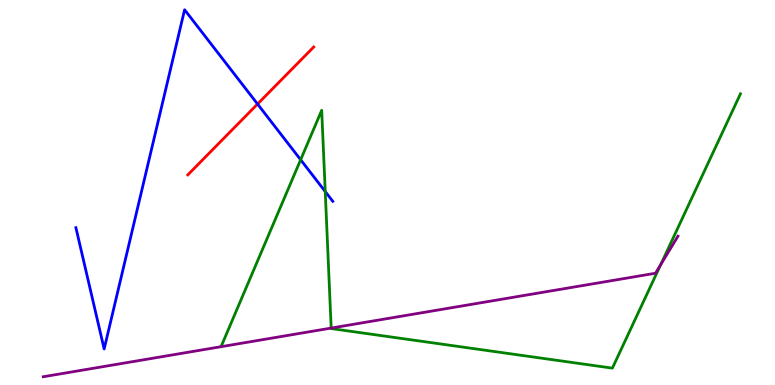[{'lines': ['blue', 'red'], 'intersections': [{'x': 3.32, 'y': 7.3}]}, {'lines': ['green', 'red'], 'intersections': []}, {'lines': ['purple', 'red'], 'intersections': []}, {'lines': ['blue', 'green'], 'intersections': [{'x': 3.88, 'y': 5.85}, {'x': 4.2, 'y': 5.02}]}, {'lines': ['blue', 'purple'], 'intersections': []}, {'lines': ['green', 'purple'], 'intersections': [{'x': 4.27, 'y': 1.48}, {'x': 8.53, 'y': 3.13}]}]